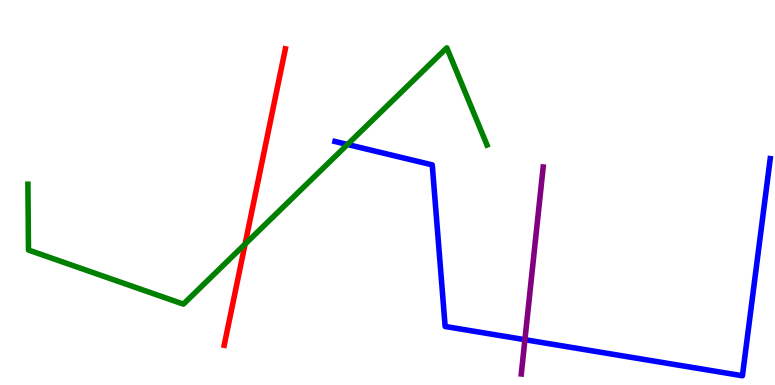[{'lines': ['blue', 'red'], 'intersections': []}, {'lines': ['green', 'red'], 'intersections': [{'x': 3.16, 'y': 3.66}]}, {'lines': ['purple', 'red'], 'intersections': []}, {'lines': ['blue', 'green'], 'intersections': [{'x': 4.48, 'y': 6.25}]}, {'lines': ['blue', 'purple'], 'intersections': [{'x': 6.77, 'y': 1.18}]}, {'lines': ['green', 'purple'], 'intersections': []}]